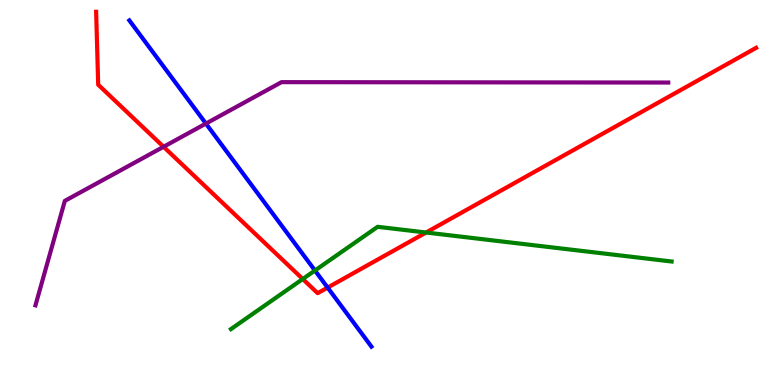[{'lines': ['blue', 'red'], 'intersections': [{'x': 4.23, 'y': 2.53}]}, {'lines': ['green', 'red'], 'intersections': [{'x': 3.91, 'y': 2.75}, {'x': 5.5, 'y': 3.96}]}, {'lines': ['purple', 'red'], 'intersections': [{'x': 2.11, 'y': 6.19}]}, {'lines': ['blue', 'green'], 'intersections': [{'x': 4.06, 'y': 2.97}]}, {'lines': ['blue', 'purple'], 'intersections': [{'x': 2.66, 'y': 6.79}]}, {'lines': ['green', 'purple'], 'intersections': []}]